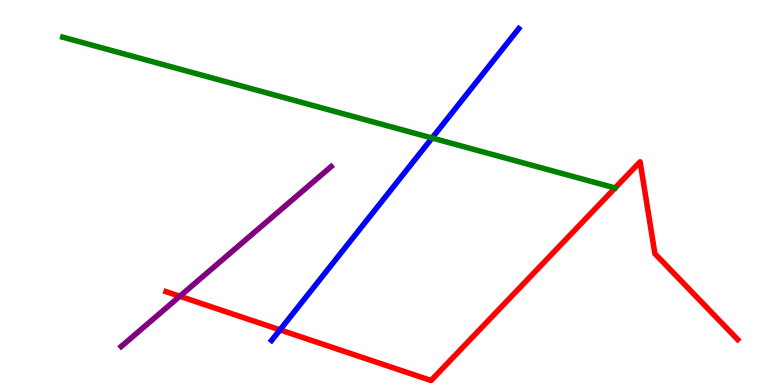[{'lines': ['blue', 'red'], 'intersections': [{'x': 3.61, 'y': 1.43}]}, {'lines': ['green', 'red'], 'intersections': []}, {'lines': ['purple', 'red'], 'intersections': [{'x': 2.32, 'y': 2.3}]}, {'lines': ['blue', 'green'], 'intersections': [{'x': 5.57, 'y': 6.42}]}, {'lines': ['blue', 'purple'], 'intersections': []}, {'lines': ['green', 'purple'], 'intersections': []}]